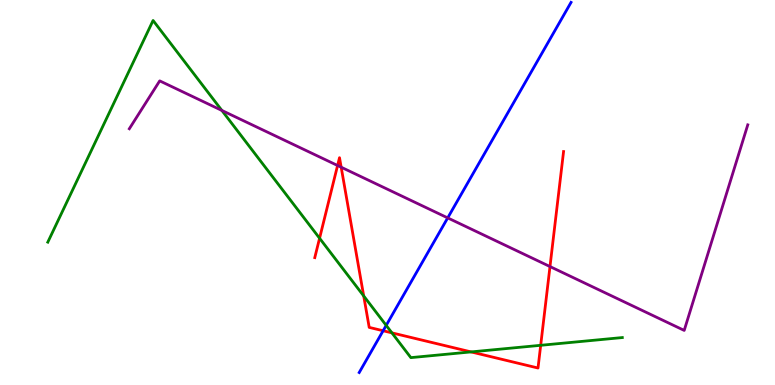[{'lines': ['blue', 'red'], 'intersections': [{'x': 4.94, 'y': 1.41}]}, {'lines': ['green', 'red'], 'intersections': [{'x': 4.12, 'y': 3.81}, {'x': 4.69, 'y': 2.31}, {'x': 5.06, 'y': 1.35}, {'x': 6.08, 'y': 0.859}, {'x': 6.98, 'y': 1.03}]}, {'lines': ['purple', 'red'], 'intersections': [{'x': 4.36, 'y': 5.7}, {'x': 4.4, 'y': 5.66}, {'x': 7.1, 'y': 3.08}]}, {'lines': ['blue', 'green'], 'intersections': [{'x': 4.98, 'y': 1.55}]}, {'lines': ['blue', 'purple'], 'intersections': [{'x': 5.78, 'y': 4.34}]}, {'lines': ['green', 'purple'], 'intersections': [{'x': 2.86, 'y': 7.13}]}]